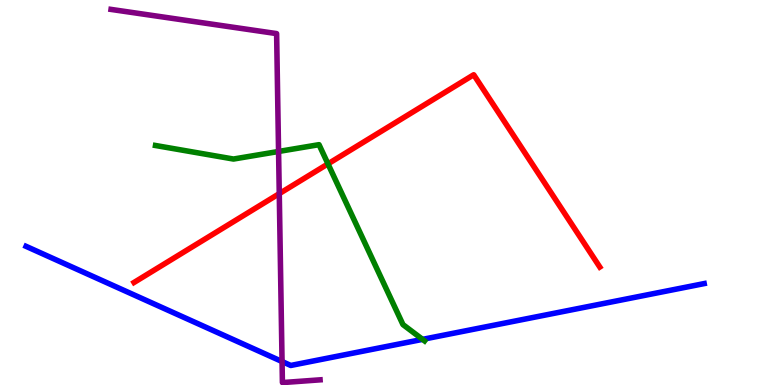[{'lines': ['blue', 'red'], 'intersections': []}, {'lines': ['green', 'red'], 'intersections': [{'x': 4.23, 'y': 5.74}]}, {'lines': ['purple', 'red'], 'intersections': [{'x': 3.6, 'y': 4.97}]}, {'lines': ['blue', 'green'], 'intersections': [{'x': 5.45, 'y': 1.19}]}, {'lines': ['blue', 'purple'], 'intersections': [{'x': 3.64, 'y': 0.61}]}, {'lines': ['green', 'purple'], 'intersections': [{'x': 3.59, 'y': 6.07}]}]